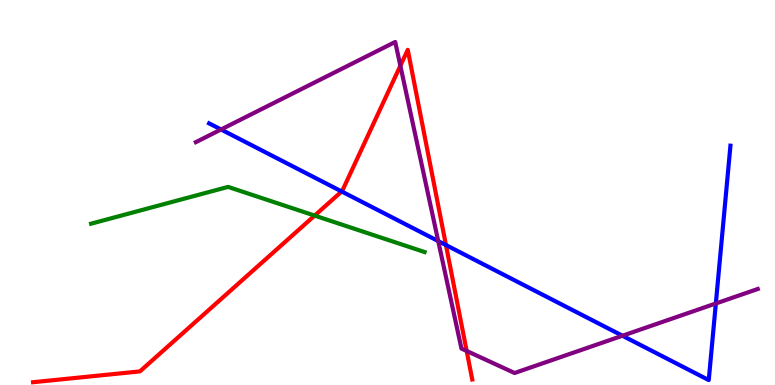[{'lines': ['blue', 'red'], 'intersections': [{'x': 4.41, 'y': 5.03}, {'x': 5.75, 'y': 3.64}]}, {'lines': ['green', 'red'], 'intersections': [{'x': 4.06, 'y': 4.4}]}, {'lines': ['purple', 'red'], 'intersections': [{'x': 5.17, 'y': 8.29}, {'x': 6.02, 'y': 0.884}]}, {'lines': ['blue', 'green'], 'intersections': []}, {'lines': ['blue', 'purple'], 'intersections': [{'x': 2.85, 'y': 6.64}, {'x': 5.65, 'y': 3.74}, {'x': 8.03, 'y': 1.28}, {'x': 9.24, 'y': 2.12}]}, {'lines': ['green', 'purple'], 'intersections': []}]